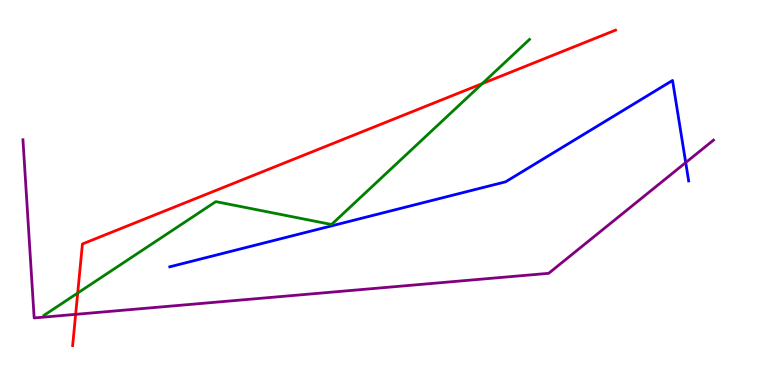[{'lines': ['blue', 'red'], 'intersections': []}, {'lines': ['green', 'red'], 'intersections': [{'x': 1.0, 'y': 2.39}, {'x': 6.22, 'y': 7.83}]}, {'lines': ['purple', 'red'], 'intersections': [{'x': 0.976, 'y': 1.84}]}, {'lines': ['blue', 'green'], 'intersections': []}, {'lines': ['blue', 'purple'], 'intersections': [{'x': 8.85, 'y': 5.78}]}, {'lines': ['green', 'purple'], 'intersections': []}]